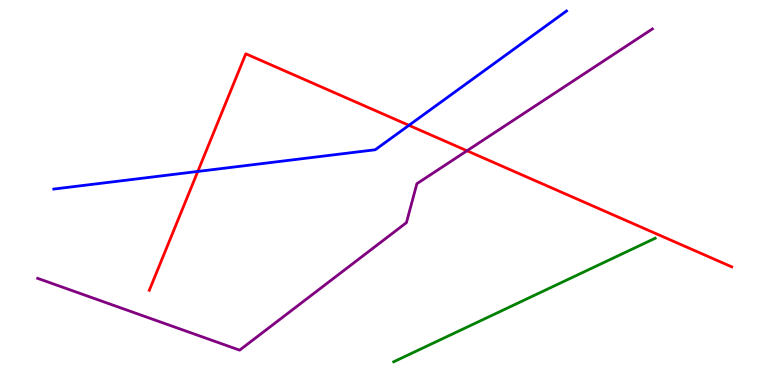[{'lines': ['blue', 'red'], 'intersections': [{'x': 2.55, 'y': 5.55}, {'x': 5.28, 'y': 6.74}]}, {'lines': ['green', 'red'], 'intersections': []}, {'lines': ['purple', 'red'], 'intersections': [{'x': 6.03, 'y': 6.08}]}, {'lines': ['blue', 'green'], 'intersections': []}, {'lines': ['blue', 'purple'], 'intersections': []}, {'lines': ['green', 'purple'], 'intersections': []}]